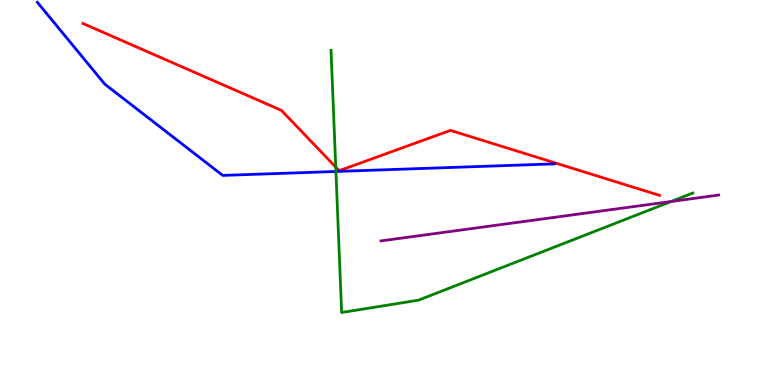[{'lines': ['blue', 'red'], 'intersections': []}, {'lines': ['green', 'red'], 'intersections': [{'x': 4.33, 'y': 5.66}]}, {'lines': ['purple', 'red'], 'intersections': []}, {'lines': ['blue', 'green'], 'intersections': [{'x': 4.33, 'y': 5.55}]}, {'lines': ['blue', 'purple'], 'intersections': []}, {'lines': ['green', 'purple'], 'intersections': [{'x': 8.66, 'y': 4.77}]}]